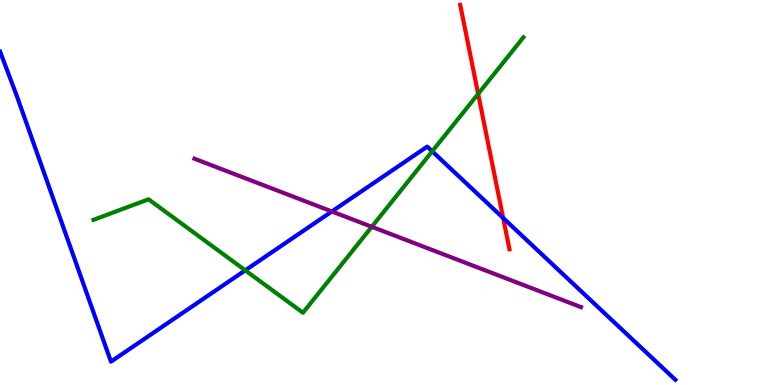[{'lines': ['blue', 'red'], 'intersections': [{'x': 6.49, 'y': 4.34}]}, {'lines': ['green', 'red'], 'intersections': [{'x': 6.17, 'y': 7.56}]}, {'lines': ['purple', 'red'], 'intersections': []}, {'lines': ['blue', 'green'], 'intersections': [{'x': 3.16, 'y': 2.98}, {'x': 5.58, 'y': 6.07}]}, {'lines': ['blue', 'purple'], 'intersections': [{'x': 4.28, 'y': 4.51}]}, {'lines': ['green', 'purple'], 'intersections': [{'x': 4.8, 'y': 4.11}]}]